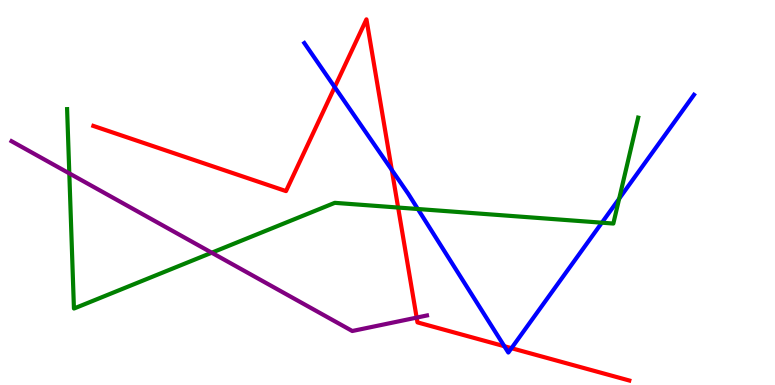[{'lines': ['blue', 'red'], 'intersections': [{'x': 4.32, 'y': 7.74}, {'x': 5.06, 'y': 5.59}, {'x': 6.51, 'y': 1.01}, {'x': 6.6, 'y': 0.956}]}, {'lines': ['green', 'red'], 'intersections': [{'x': 5.14, 'y': 4.61}]}, {'lines': ['purple', 'red'], 'intersections': [{'x': 5.38, 'y': 1.75}]}, {'lines': ['blue', 'green'], 'intersections': [{'x': 5.39, 'y': 4.57}, {'x': 7.77, 'y': 4.22}, {'x': 7.99, 'y': 4.84}]}, {'lines': ['blue', 'purple'], 'intersections': []}, {'lines': ['green', 'purple'], 'intersections': [{'x': 0.894, 'y': 5.5}, {'x': 2.73, 'y': 3.44}]}]